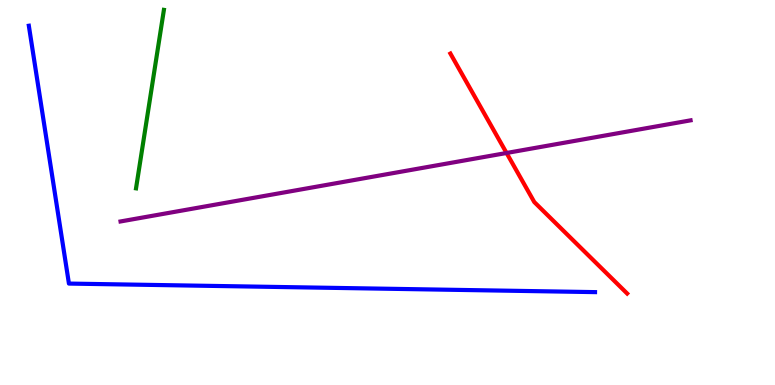[{'lines': ['blue', 'red'], 'intersections': []}, {'lines': ['green', 'red'], 'intersections': []}, {'lines': ['purple', 'red'], 'intersections': [{'x': 6.54, 'y': 6.03}]}, {'lines': ['blue', 'green'], 'intersections': []}, {'lines': ['blue', 'purple'], 'intersections': []}, {'lines': ['green', 'purple'], 'intersections': []}]